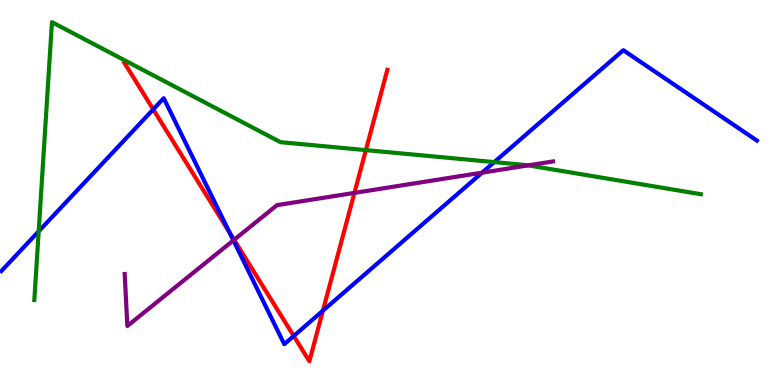[{'lines': ['blue', 'red'], 'intersections': [{'x': 1.98, 'y': 7.16}, {'x': 2.96, 'y': 3.97}, {'x': 3.79, 'y': 1.27}, {'x': 4.17, 'y': 1.93}]}, {'lines': ['green', 'red'], 'intersections': [{'x': 4.72, 'y': 6.1}]}, {'lines': ['purple', 'red'], 'intersections': [{'x': 3.02, 'y': 3.77}, {'x': 4.57, 'y': 4.99}]}, {'lines': ['blue', 'green'], 'intersections': [{'x': 0.499, 'y': 3.99}, {'x': 6.38, 'y': 5.79}]}, {'lines': ['blue', 'purple'], 'intersections': [{'x': 3.01, 'y': 3.76}, {'x': 6.22, 'y': 5.52}]}, {'lines': ['green', 'purple'], 'intersections': [{'x': 6.82, 'y': 5.7}]}]